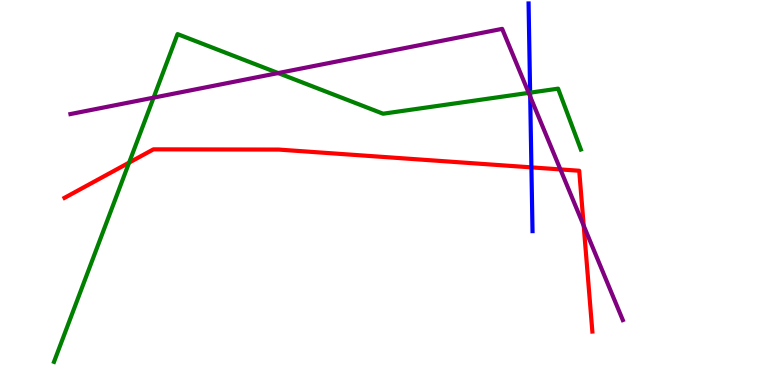[{'lines': ['blue', 'red'], 'intersections': [{'x': 6.86, 'y': 5.65}]}, {'lines': ['green', 'red'], 'intersections': [{'x': 1.67, 'y': 5.78}]}, {'lines': ['purple', 'red'], 'intersections': [{'x': 7.23, 'y': 5.6}, {'x': 7.53, 'y': 4.14}]}, {'lines': ['blue', 'green'], 'intersections': [{'x': 6.84, 'y': 7.59}]}, {'lines': ['blue', 'purple'], 'intersections': [{'x': 6.84, 'y': 7.49}]}, {'lines': ['green', 'purple'], 'intersections': [{'x': 1.98, 'y': 7.46}, {'x': 3.59, 'y': 8.1}, {'x': 6.82, 'y': 7.59}]}]